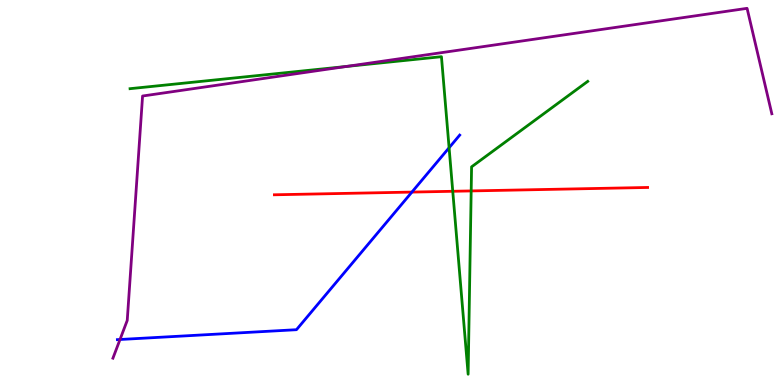[{'lines': ['blue', 'red'], 'intersections': [{'x': 5.31, 'y': 5.01}]}, {'lines': ['green', 'red'], 'intersections': [{'x': 5.84, 'y': 5.03}, {'x': 6.08, 'y': 5.04}]}, {'lines': ['purple', 'red'], 'intersections': []}, {'lines': ['blue', 'green'], 'intersections': [{'x': 5.79, 'y': 6.16}]}, {'lines': ['blue', 'purple'], 'intersections': [{'x': 1.55, 'y': 1.18}]}, {'lines': ['green', 'purple'], 'intersections': [{'x': 4.47, 'y': 8.27}]}]